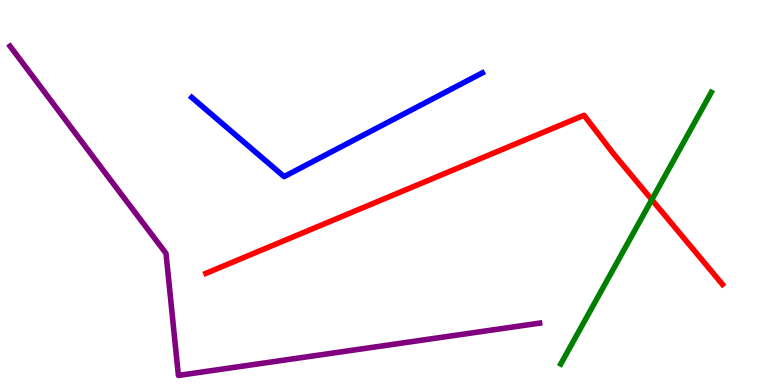[{'lines': ['blue', 'red'], 'intersections': []}, {'lines': ['green', 'red'], 'intersections': [{'x': 8.41, 'y': 4.81}]}, {'lines': ['purple', 'red'], 'intersections': []}, {'lines': ['blue', 'green'], 'intersections': []}, {'lines': ['blue', 'purple'], 'intersections': []}, {'lines': ['green', 'purple'], 'intersections': []}]